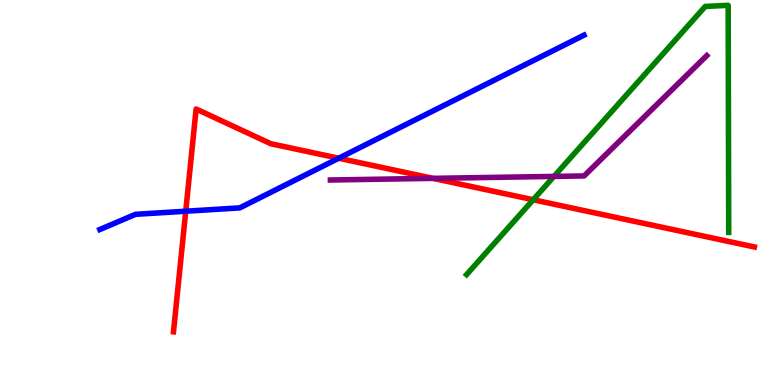[{'lines': ['blue', 'red'], 'intersections': [{'x': 2.4, 'y': 4.51}, {'x': 4.37, 'y': 5.89}]}, {'lines': ['green', 'red'], 'intersections': [{'x': 6.88, 'y': 4.81}]}, {'lines': ['purple', 'red'], 'intersections': [{'x': 5.59, 'y': 5.37}]}, {'lines': ['blue', 'green'], 'intersections': []}, {'lines': ['blue', 'purple'], 'intersections': []}, {'lines': ['green', 'purple'], 'intersections': [{'x': 7.15, 'y': 5.42}]}]